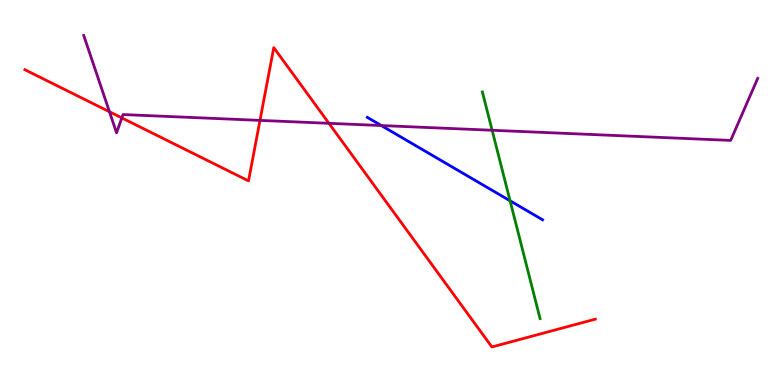[{'lines': ['blue', 'red'], 'intersections': []}, {'lines': ['green', 'red'], 'intersections': []}, {'lines': ['purple', 'red'], 'intersections': [{'x': 1.41, 'y': 7.1}, {'x': 1.57, 'y': 6.94}, {'x': 3.35, 'y': 6.87}, {'x': 4.24, 'y': 6.8}]}, {'lines': ['blue', 'green'], 'intersections': [{'x': 6.58, 'y': 4.78}]}, {'lines': ['blue', 'purple'], 'intersections': [{'x': 4.92, 'y': 6.74}]}, {'lines': ['green', 'purple'], 'intersections': [{'x': 6.35, 'y': 6.62}]}]